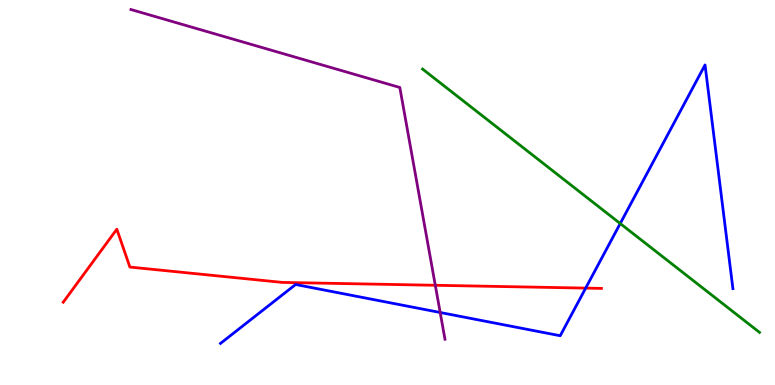[{'lines': ['blue', 'red'], 'intersections': [{'x': 7.56, 'y': 2.52}]}, {'lines': ['green', 'red'], 'intersections': []}, {'lines': ['purple', 'red'], 'intersections': [{'x': 5.62, 'y': 2.59}]}, {'lines': ['blue', 'green'], 'intersections': [{'x': 8.0, 'y': 4.19}]}, {'lines': ['blue', 'purple'], 'intersections': [{'x': 5.68, 'y': 1.88}]}, {'lines': ['green', 'purple'], 'intersections': []}]